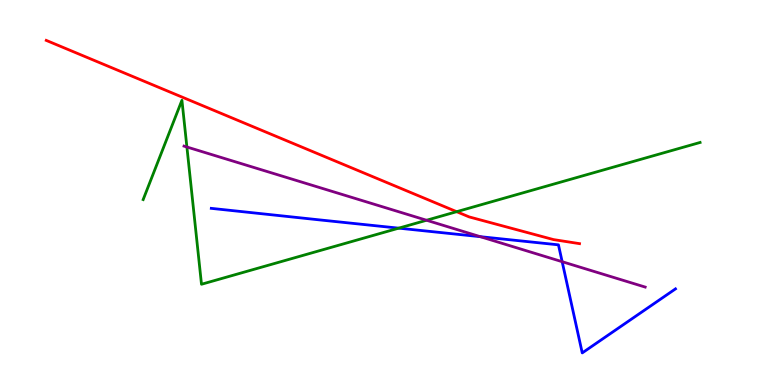[{'lines': ['blue', 'red'], 'intersections': []}, {'lines': ['green', 'red'], 'intersections': [{'x': 5.89, 'y': 4.5}]}, {'lines': ['purple', 'red'], 'intersections': []}, {'lines': ['blue', 'green'], 'intersections': [{'x': 5.15, 'y': 4.07}]}, {'lines': ['blue', 'purple'], 'intersections': [{'x': 6.2, 'y': 3.85}, {'x': 7.25, 'y': 3.2}]}, {'lines': ['green', 'purple'], 'intersections': [{'x': 2.41, 'y': 6.18}, {'x': 5.5, 'y': 4.28}]}]